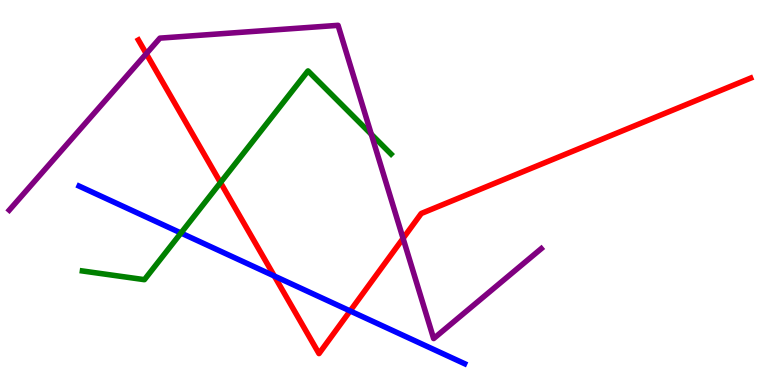[{'lines': ['blue', 'red'], 'intersections': [{'x': 3.54, 'y': 2.83}, {'x': 4.52, 'y': 1.92}]}, {'lines': ['green', 'red'], 'intersections': [{'x': 2.85, 'y': 5.26}]}, {'lines': ['purple', 'red'], 'intersections': [{'x': 1.89, 'y': 8.6}, {'x': 5.2, 'y': 3.81}]}, {'lines': ['blue', 'green'], 'intersections': [{'x': 2.34, 'y': 3.95}]}, {'lines': ['blue', 'purple'], 'intersections': []}, {'lines': ['green', 'purple'], 'intersections': [{'x': 4.79, 'y': 6.51}]}]